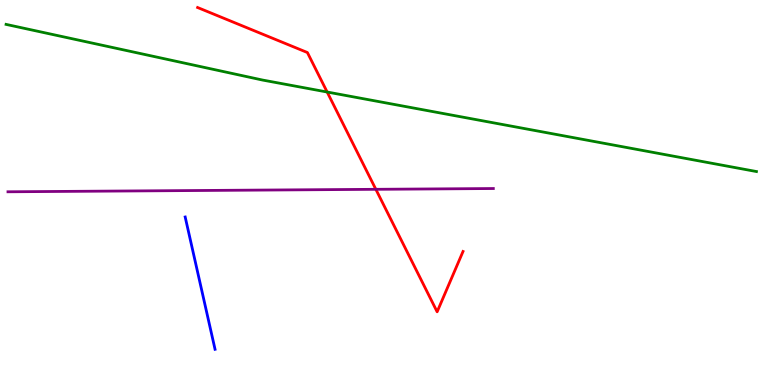[{'lines': ['blue', 'red'], 'intersections': []}, {'lines': ['green', 'red'], 'intersections': [{'x': 4.22, 'y': 7.61}]}, {'lines': ['purple', 'red'], 'intersections': [{'x': 4.85, 'y': 5.08}]}, {'lines': ['blue', 'green'], 'intersections': []}, {'lines': ['blue', 'purple'], 'intersections': []}, {'lines': ['green', 'purple'], 'intersections': []}]